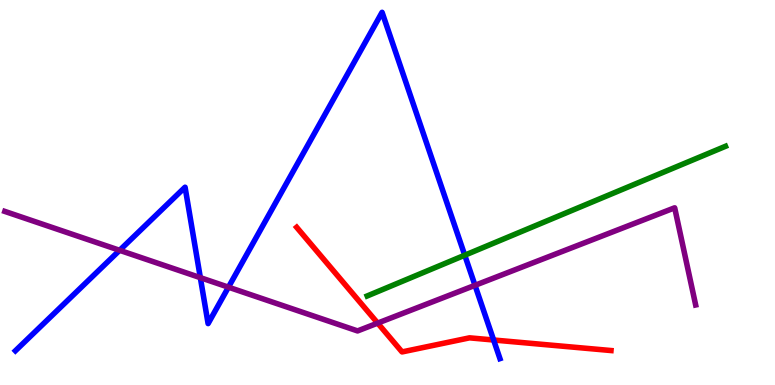[{'lines': ['blue', 'red'], 'intersections': [{'x': 6.37, 'y': 1.17}]}, {'lines': ['green', 'red'], 'intersections': []}, {'lines': ['purple', 'red'], 'intersections': [{'x': 4.87, 'y': 1.61}]}, {'lines': ['blue', 'green'], 'intersections': [{'x': 6.0, 'y': 3.37}]}, {'lines': ['blue', 'purple'], 'intersections': [{'x': 1.54, 'y': 3.5}, {'x': 2.59, 'y': 2.79}, {'x': 2.95, 'y': 2.54}, {'x': 6.13, 'y': 2.59}]}, {'lines': ['green', 'purple'], 'intersections': []}]